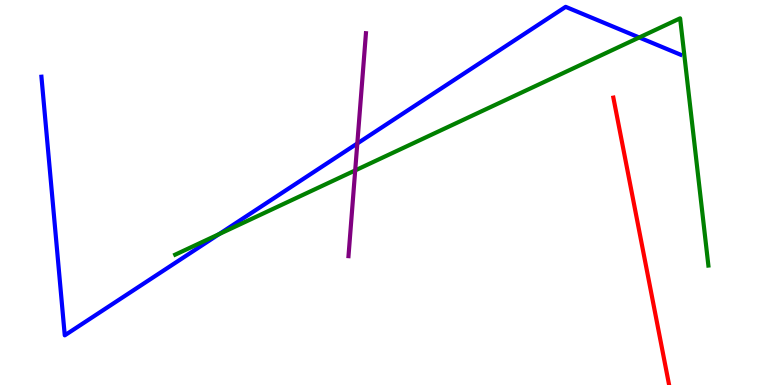[{'lines': ['blue', 'red'], 'intersections': []}, {'lines': ['green', 'red'], 'intersections': []}, {'lines': ['purple', 'red'], 'intersections': []}, {'lines': ['blue', 'green'], 'intersections': [{'x': 2.83, 'y': 3.92}, {'x': 8.25, 'y': 9.03}]}, {'lines': ['blue', 'purple'], 'intersections': [{'x': 4.61, 'y': 6.27}]}, {'lines': ['green', 'purple'], 'intersections': [{'x': 4.58, 'y': 5.57}]}]